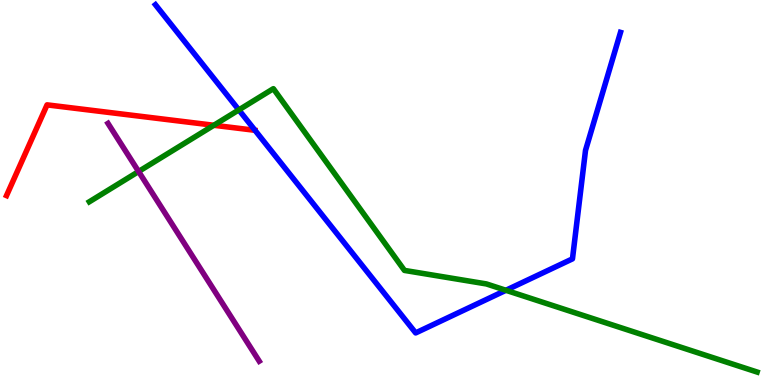[{'lines': ['blue', 'red'], 'intersections': []}, {'lines': ['green', 'red'], 'intersections': [{'x': 2.76, 'y': 6.75}]}, {'lines': ['purple', 'red'], 'intersections': []}, {'lines': ['blue', 'green'], 'intersections': [{'x': 3.08, 'y': 7.15}, {'x': 6.53, 'y': 2.46}]}, {'lines': ['blue', 'purple'], 'intersections': []}, {'lines': ['green', 'purple'], 'intersections': [{'x': 1.79, 'y': 5.55}]}]